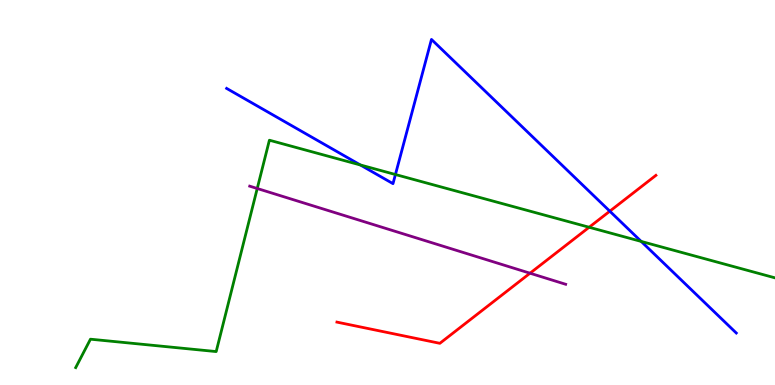[{'lines': ['blue', 'red'], 'intersections': [{'x': 7.87, 'y': 4.51}]}, {'lines': ['green', 'red'], 'intersections': [{'x': 7.6, 'y': 4.1}]}, {'lines': ['purple', 'red'], 'intersections': [{'x': 6.84, 'y': 2.9}]}, {'lines': ['blue', 'green'], 'intersections': [{'x': 4.65, 'y': 5.72}, {'x': 5.1, 'y': 5.47}, {'x': 8.27, 'y': 3.73}]}, {'lines': ['blue', 'purple'], 'intersections': []}, {'lines': ['green', 'purple'], 'intersections': [{'x': 3.32, 'y': 5.1}]}]